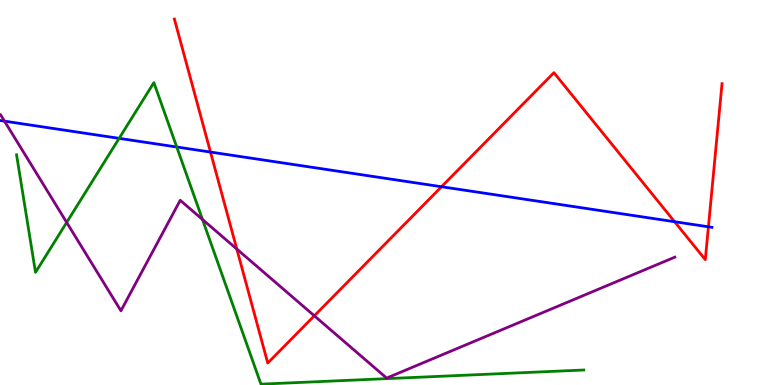[{'lines': ['blue', 'red'], 'intersections': [{'x': 2.72, 'y': 6.05}, {'x': 5.7, 'y': 5.15}, {'x': 8.7, 'y': 4.24}, {'x': 9.14, 'y': 4.11}]}, {'lines': ['green', 'red'], 'intersections': []}, {'lines': ['purple', 'red'], 'intersections': [{'x': 3.06, 'y': 3.53}, {'x': 4.06, 'y': 1.8}]}, {'lines': ['blue', 'green'], 'intersections': [{'x': 1.54, 'y': 6.41}, {'x': 2.28, 'y': 6.18}]}, {'lines': ['blue', 'purple'], 'intersections': [{'x': 0.0578, 'y': 6.85}]}, {'lines': ['green', 'purple'], 'intersections': [{'x': 0.86, 'y': 4.22}, {'x': 2.61, 'y': 4.3}]}]